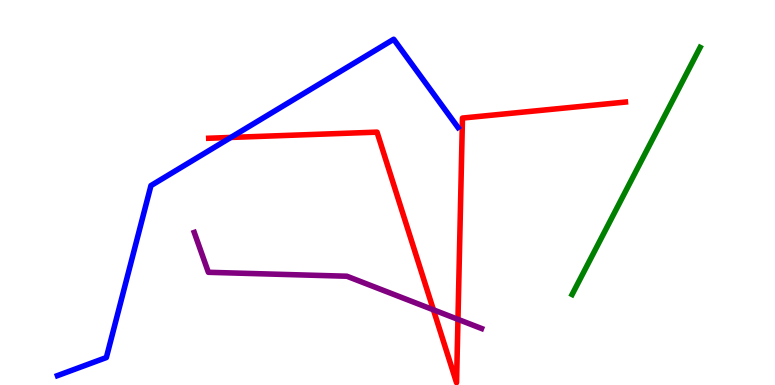[{'lines': ['blue', 'red'], 'intersections': [{'x': 2.98, 'y': 6.43}]}, {'lines': ['green', 'red'], 'intersections': []}, {'lines': ['purple', 'red'], 'intersections': [{'x': 5.59, 'y': 1.95}, {'x': 5.91, 'y': 1.71}]}, {'lines': ['blue', 'green'], 'intersections': []}, {'lines': ['blue', 'purple'], 'intersections': []}, {'lines': ['green', 'purple'], 'intersections': []}]